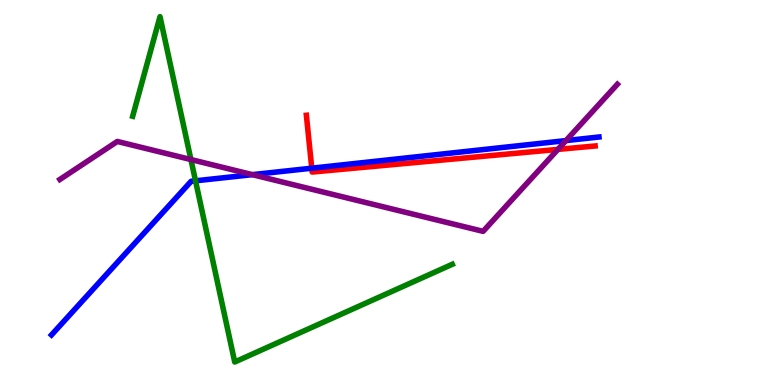[{'lines': ['blue', 'red'], 'intersections': [{'x': 4.02, 'y': 5.63}]}, {'lines': ['green', 'red'], 'intersections': []}, {'lines': ['purple', 'red'], 'intersections': [{'x': 7.2, 'y': 6.12}]}, {'lines': ['blue', 'green'], 'intersections': [{'x': 2.52, 'y': 5.3}]}, {'lines': ['blue', 'purple'], 'intersections': [{'x': 3.26, 'y': 5.46}, {'x': 7.3, 'y': 6.35}]}, {'lines': ['green', 'purple'], 'intersections': [{'x': 2.46, 'y': 5.86}]}]